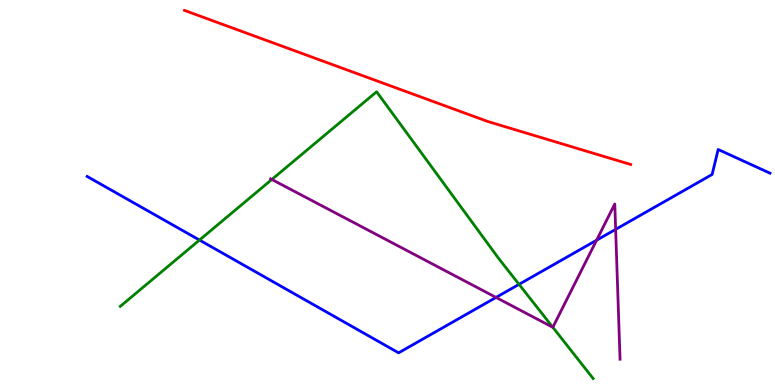[{'lines': ['blue', 'red'], 'intersections': []}, {'lines': ['green', 'red'], 'intersections': []}, {'lines': ['purple', 'red'], 'intersections': []}, {'lines': ['blue', 'green'], 'intersections': [{'x': 2.57, 'y': 3.76}, {'x': 6.7, 'y': 2.61}]}, {'lines': ['blue', 'purple'], 'intersections': [{'x': 6.4, 'y': 2.27}, {'x': 7.7, 'y': 3.76}, {'x': 7.94, 'y': 4.04}]}, {'lines': ['green', 'purple'], 'intersections': [{'x': 3.51, 'y': 5.34}, {'x': 7.13, 'y': 1.5}]}]